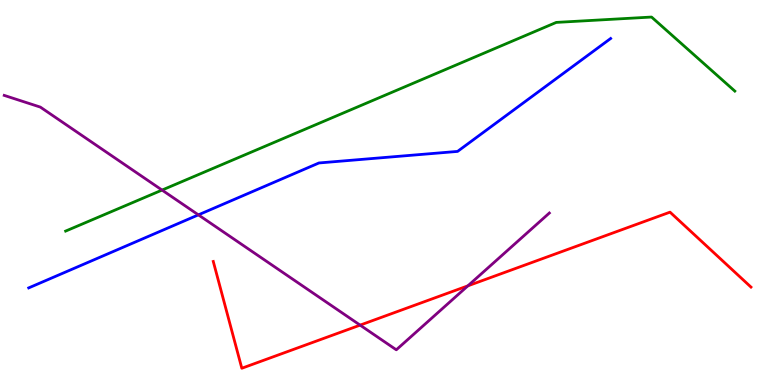[{'lines': ['blue', 'red'], 'intersections': []}, {'lines': ['green', 'red'], 'intersections': []}, {'lines': ['purple', 'red'], 'intersections': [{'x': 4.65, 'y': 1.56}, {'x': 6.04, 'y': 2.58}]}, {'lines': ['blue', 'green'], 'intersections': []}, {'lines': ['blue', 'purple'], 'intersections': [{'x': 2.56, 'y': 4.42}]}, {'lines': ['green', 'purple'], 'intersections': [{'x': 2.09, 'y': 5.06}]}]